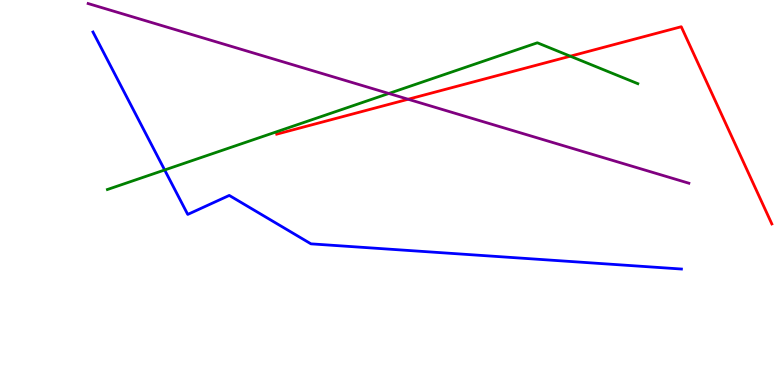[{'lines': ['blue', 'red'], 'intersections': []}, {'lines': ['green', 'red'], 'intersections': [{'x': 7.36, 'y': 8.54}]}, {'lines': ['purple', 'red'], 'intersections': [{'x': 5.27, 'y': 7.42}]}, {'lines': ['blue', 'green'], 'intersections': [{'x': 2.12, 'y': 5.58}]}, {'lines': ['blue', 'purple'], 'intersections': []}, {'lines': ['green', 'purple'], 'intersections': [{'x': 5.02, 'y': 7.57}]}]